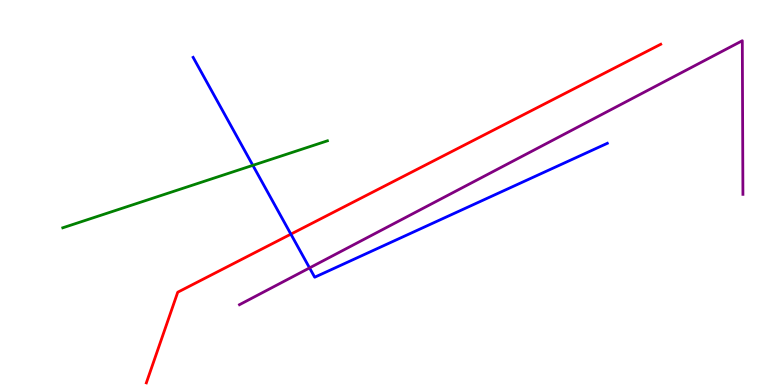[{'lines': ['blue', 'red'], 'intersections': [{'x': 3.75, 'y': 3.92}]}, {'lines': ['green', 'red'], 'intersections': []}, {'lines': ['purple', 'red'], 'intersections': []}, {'lines': ['blue', 'green'], 'intersections': [{'x': 3.26, 'y': 5.71}]}, {'lines': ['blue', 'purple'], 'intersections': [{'x': 3.99, 'y': 3.04}]}, {'lines': ['green', 'purple'], 'intersections': []}]